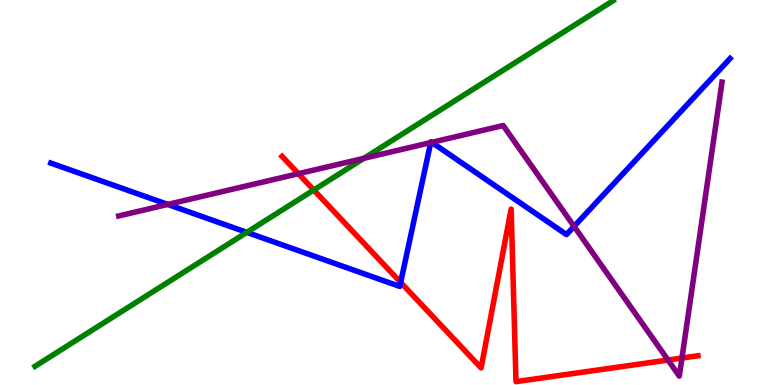[{'lines': ['blue', 'red'], 'intersections': [{'x': 5.17, 'y': 2.67}]}, {'lines': ['green', 'red'], 'intersections': [{'x': 4.05, 'y': 5.06}]}, {'lines': ['purple', 'red'], 'intersections': [{'x': 3.85, 'y': 5.49}, {'x': 8.62, 'y': 0.648}, {'x': 8.8, 'y': 0.7}]}, {'lines': ['blue', 'green'], 'intersections': [{'x': 3.18, 'y': 3.96}]}, {'lines': ['blue', 'purple'], 'intersections': [{'x': 2.16, 'y': 4.69}, {'x': 5.56, 'y': 6.3}, {'x': 5.57, 'y': 6.3}, {'x': 7.41, 'y': 4.12}]}, {'lines': ['green', 'purple'], 'intersections': [{'x': 4.7, 'y': 5.89}]}]